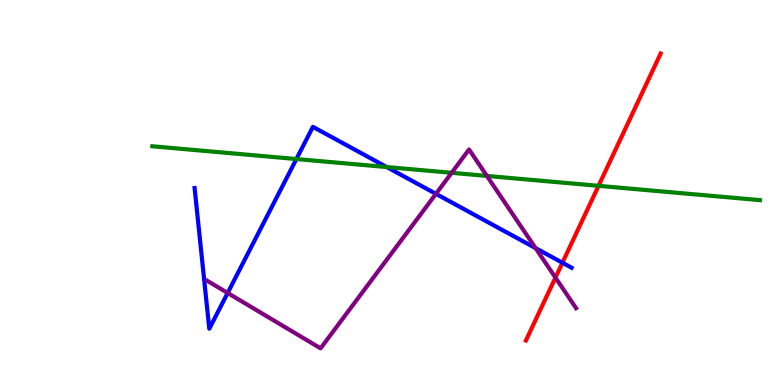[{'lines': ['blue', 'red'], 'intersections': [{'x': 7.26, 'y': 3.18}]}, {'lines': ['green', 'red'], 'intersections': [{'x': 7.72, 'y': 5.17}]}, {'lines': ['purple', 'red'], 'intersections': [{'x': 7.17, 'y': 2.79}]}, {'lines': ['blue', 'green'], 'intersections': [{'x': 3.82, 'y': 5.87}, {'x': 4.99, 'y': 5.66}]}, {'lines': ['blue', 'purple'], 'intersections': [{'x': 2.94, 'y': 2.39}, {'x': 5.63, 'y': 4.96}, {'x': 6.91, 'y': 3.56}]}, {'lines': ['green', 'purple'], 'intersections': [{'x': 5.83, 'y': 5.51}, {'x': 6.28, 'y': 5.43}]}]